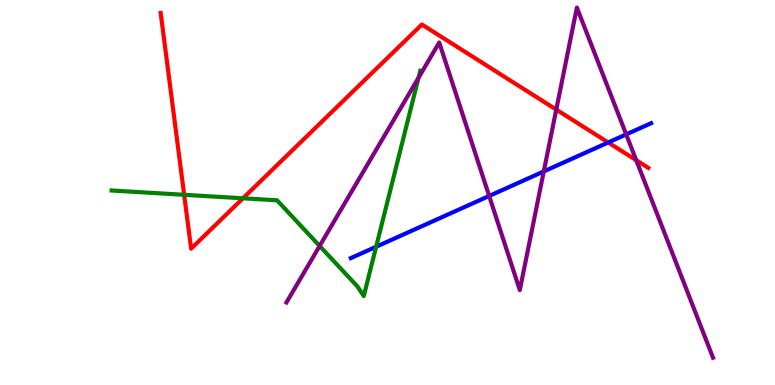[{'lines': ['blue', 'red'], 'intersections': [{'x': 7.85, 'y': 6.3}]}, {'lines': ['green', 'red'], 'intersections': [{'x': 2.38, 'y': 4.94}, {'x': 3.13, 'y': 4.85}]}, {'lines': ['purple', 'red'], 'intersections': [{'x': 7.18, 'y': 7.15}, {'x': 8.21, 'y': 5.84}]}, {'lines': ['blue', 'green'], 'intersections': [{'x': 4.85, 'y': 3.59}]}, {'lines': ['blue', 'purple'], 'intersections': [{'x': 6.31, 'y': 4.91}, {'x': 7.02, 'y': 5.55}, {'x': 8.08, 'y': 6.51}]}, {'lines': ['green', 'purple'], 'intersections': [{'x': 4.12, 'y': 3.61}, {'x': 5.4, 'y': 7.98}]}]